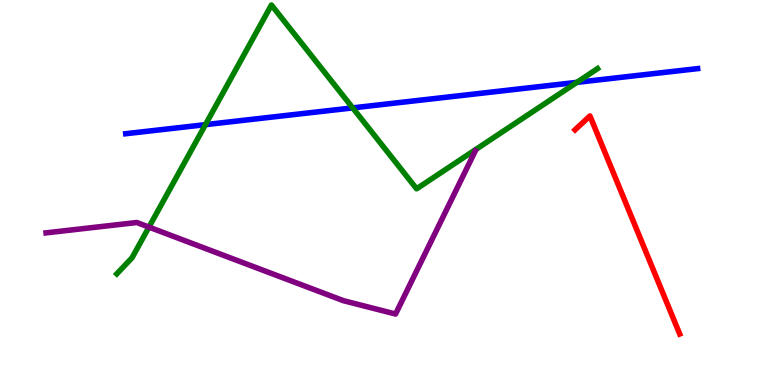[{'lines': ['blue', 'red'], 'intersections': []}, {'lines': ['green', 'red'], 'intersections': []}, {'lines': ['purple', 'red'], 'intersections': []}, {'lines': ['blue', 'green'], 'intersections': [{'x': 2.65, 'y': 6.76}, {'x': 4.55, 'y': 7.2}, {'x': 7.44, 'y': 7.86}]}, {'lines': ['blue', 'purple'], 'intersections': []}, {'lines': ['green', 'purple'], 'intersections': [{'x': 1.92, 'y': 4.1}]}]